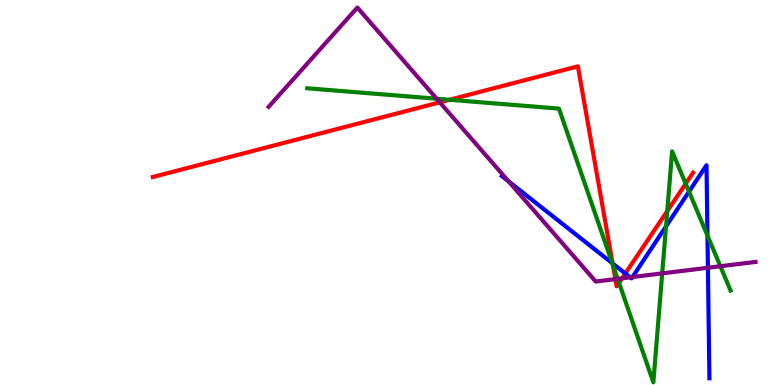[{'lines': ['blue', 'red'], 'intersections': [{'x': 7.9, 'y': 3.16}, {'x': 8.07, 'y': 2.9}]}, {'lines': ['green', 'red'], 'intersections': [{'x': 5.8, 'y': 7.41}, {'x': 7.91, 'y': 3.12}, {'x': 7.99, 'y': 2.65}, {'x': 8.61, 'y': 4.52}, {'x': 8.85, 'y': 5.23}]}, {'lines': ['purple', 'red'], 'intersections': [{'x': 5.67, 'y': 7.34}, {'x': 7.94, 'y': 2.75}, {'x': 8.03, 'y': 2.77}]}, {'lines': ['blue', 'green'], 'intersections': [{'x': 7.9, 'y': 3.16}, {'x': 8.59, 'y': 4.12}, {'x': 8.89, 'y': 5.02}, {'x': 9.13, 'y': 3.88}]}, {'lines': ['blue', 'purple'], 'intersections': [{'x': 6.56, 'y': 5.29}, {'x': 8.13, 'y': 2.8}, {'x': 8.16, 'y': 2.8}, {'x': 9.13, 'y': 3.04}]}, {'lines': ['green', 'purple'], 'intersections': [{'x': 5.63, 'y': 7.44}, {'x': 7.97, 'y': 2.76}, {'x': 8.54, 'y': 2.9}, {'x': 9.29, 'y': 3.08}]}]